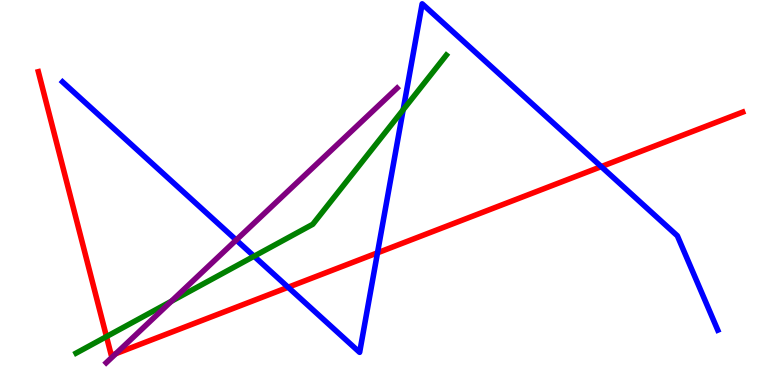[{'lines': ['blue', 'red'], 'intersections': [{'x': 3.72, 'y': 2.54}, {'x': 4.87, 'y': 3.43}, {'x': 7.76, 'y': 5.67}]}, {'lines': ['green', 'red'], 'intersections': [{'x': 1.37, 'y': 1.26}]}, {'lines': ['purple', 'red'], 'intersections': [{'x': 1.5, 'y': 0.815}]}, {'lines': ['blue', 'green'], 'intersections': [{'x': 3.28, 'y': 3.34}, {'x': 5.2, 'y': 7.15}]}, {'lines': ['blue', 'purple'], 'intersections': [{'x': 3.05, 'y': 3.77}]}, {'lines': ['green', 'purple'], 'intersections': [{'x': 2.21, 'y': 2.17}]}]